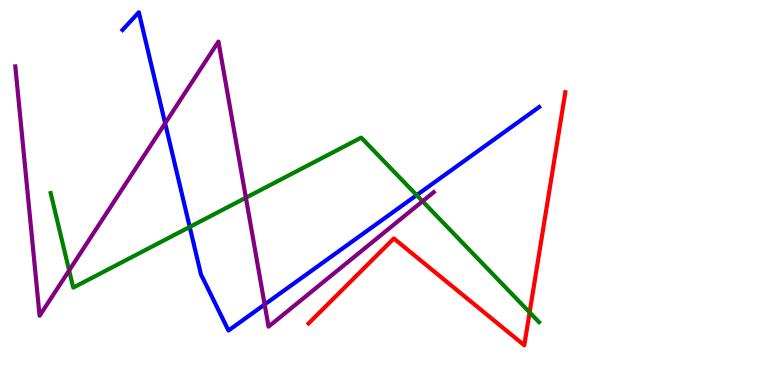[{'lines': ['blue', 'red'], 'intersections': []}, {'lines': ['green', 'red'], 'intersections': [{'x': 6.83, 'y': 1.89}]}, {'lines': ['purple', 'red'], 'intersections': []}, {'lines': ['blue', 'green'], 'intersections': [{'x': 2.45, 'y': 4.11}, {'x': 5.38, 'y': 4.93}]}, {'lines': ['blue', 'purple'], 'intersections': [{'x': 2.13, 'y': 6.8}, {'x': 3.41, 'y': 2.09}]}, {'lines': ['green', 'purple'], 'intersections': [{'x': 0.892, 'y': 2.98}, {'x': 3.17, 'y': 4.86}, {'x': 5.45, 'y': 4.77}]}]